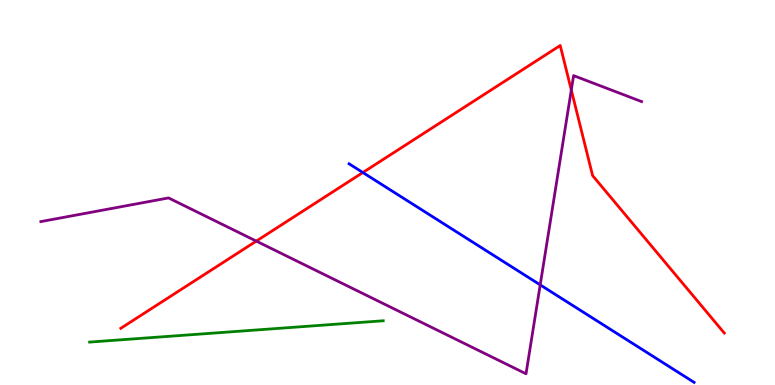[{'lines': ['blue', 'red'], 'intersections': [{'x': 4.68, 'y': 5.52}]}, {'lines': ['green', 'red'], 'intersections': []}, {'lines': ['purple', 'red'], 'intersections': [{'x': 3.31, 'y': 3.74}, {'x': 7.37, 'y': 7.66}]}, {'lines': ['blue', 'green'], 'intersections': []}, {'lines': ['blue', 'purple'], 'intersections': [{'x': 6.97, 'y': 2.6}]}, {'lines': ['green', 'purple'], 'intersections': []}]